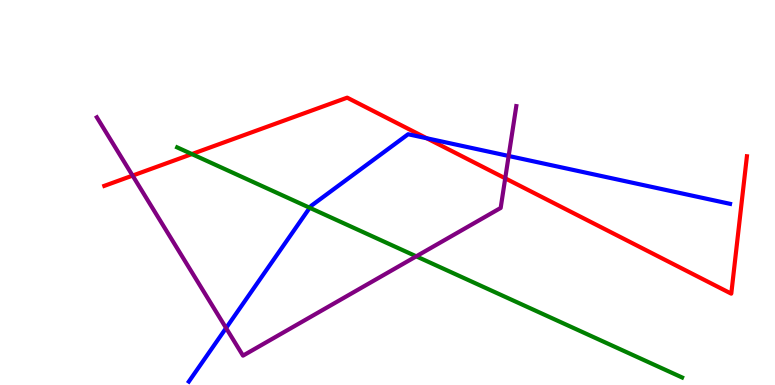[{'lines': ['blue', 'red'], 'intersections': [{'x': 5.51, 'y': 6.41}]}, {'lines': ['green', 'red'], 'intersections': [{'x': 2.48, 'y': 6.0}]}, {'lines': ['purple', 'red'], 'intersections': [{'x': 1.71, 'y': 5.44}, {'x': 6.52, 'y': 5.37}]}, {'lines': ['blue', 'green'], 'intersections': [{'x': 4.0, 'y': 4.6}]}, {'lines': ['blue', 'purple'], 'intersections': [{'x': 2.92, 'y': 1.48}, {'x': 6.56, 'y': 5.95}]}, {'lines': ['green', 'purple'], 'intersections': [{'x': 5.37, 'y': 3.34}]}]